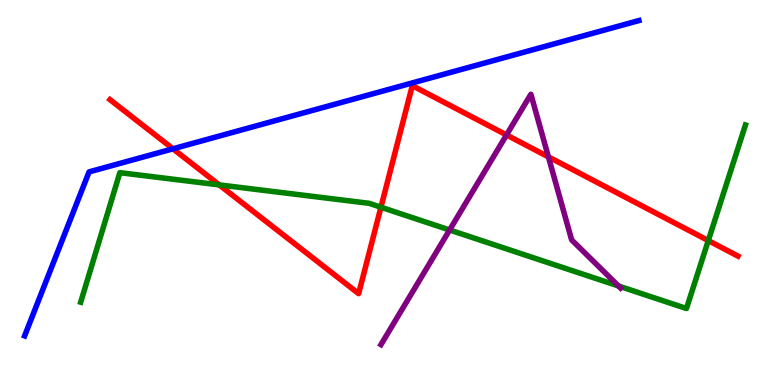[{'lines': ['blue', 'red'], 'intersections': [{'x': 2.23, 'y': 6.14}]}, {'lines': ['green', 'red'], 'intersections': [{'x': 2.83, 'y': 5.2}, {'x': 4.92, 'y': 4.62}, {'x': 9.14, 'y': 3.75}]}, {'lines': ['purple', 'red'], 'intersections': [{'x': 6.54, 'y': 6.49}, {'x': 7.08, 'y': 5.92}]}, {'lines': ['blue', 'green'], 'intersections': []}, {'lines': ['blue', 'purple'], 'intersections': []}, {'lines': ['green', 'purple'], 'intersections': [{'x': 5.8, 'y': 4.03}, {'x': 7.98, 'y': 2.57}]}]